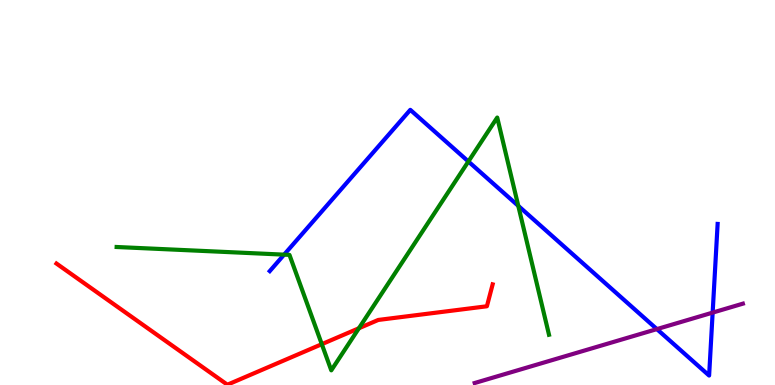[{'lines': ['blue', 'red'], 'intersections': []}, {'lines': ['green', 'red'], 'intersections': [{'x': 4.15, 'y': 1.06}, {'x': 4.63, 'y': 1.47}]}, {'lines': ['purple', 'red'], 'intersections': []}, {'lines': ['blue', 'green'], 'intersections': [{'x': 3.67, 'y': 3.39}, {'x': 6.04, 'y': 5.81}, {'x': 6.69, 'y': 4.65}]}, {'lines': ['blue', 'purple'], 'intersections': [{'x': 8.48, 'y': 1.45}, {'x': 9.2, 'y': 1.88}]}, {'lines': ['green', 'purple'], 'intersections': []}]